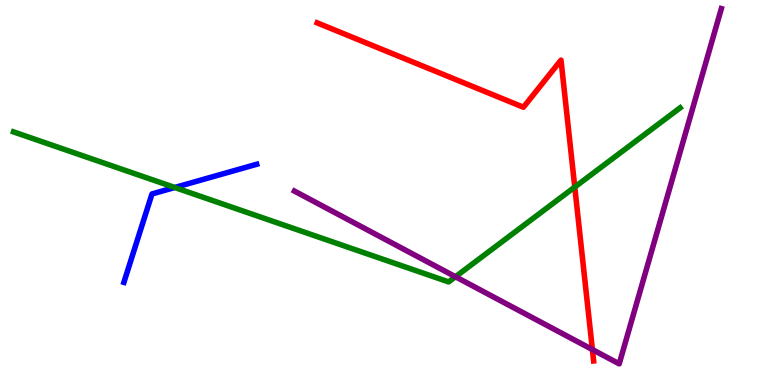[{'lines': ['blue', 'red'], 'intersections': []}, {'lines': ['green', 'red'], 'intersections': [{'x': 7.42, 'y': 5.14}]}, {'lines': ['purple', 'red'], 'intersections': [{'x': 7.64, 'y': 0.92}]}, {'lines': ['blue', 'green'], 'intersections': [{'x': 2.26, 'y': 5.13}]}, {'lines': ['blue', 'purple'], 'intersections': []}, {'lines': ['green', 'purple'], 'intersections': [{'x': 5.88, 'y': 2.81}]}]